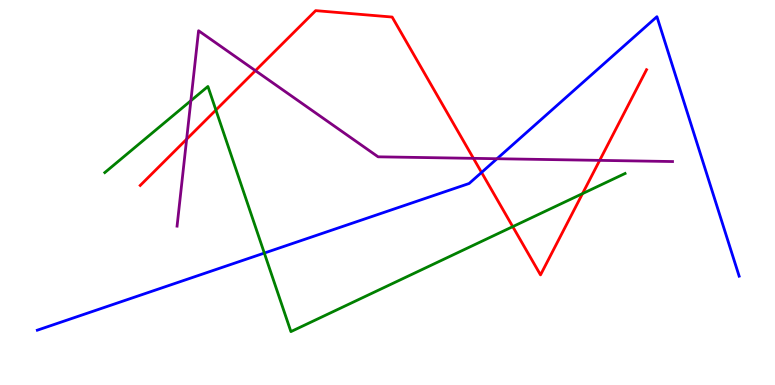[{'lines': ['blue', 'red'], 'intersections': [{'x': 6.21, 'y': 5.52}]}, {'lines': ['green', 'red'], 'intersections': [{'x': 2.79, 'y': 7.14}, {'x': 6.62, 'y': 4.11}, {'x': 7.52, 'y': 4.97}]}, {'lines': ['purple', 'red'], 'intersections': [{'x': 2.41, 'y': 6.38}, {'x': 3.3, 'y': 8.16}, {'x': 6.11, 'y': 5.89}, {'x': 7.74, 'y': 5.83}]}, {'lines': ['blue', 'green'], 'intersections': [{'x': 3.41, 'y': 3.43}]}, {'lines': ['blue', 'purple'], 'intersections': [{'x': 6.41, 'y': 5.88}]}, {'lines': ['green', 'purple'], 'intersections': [{'x': 2.46, 'y': 7.38}]}]